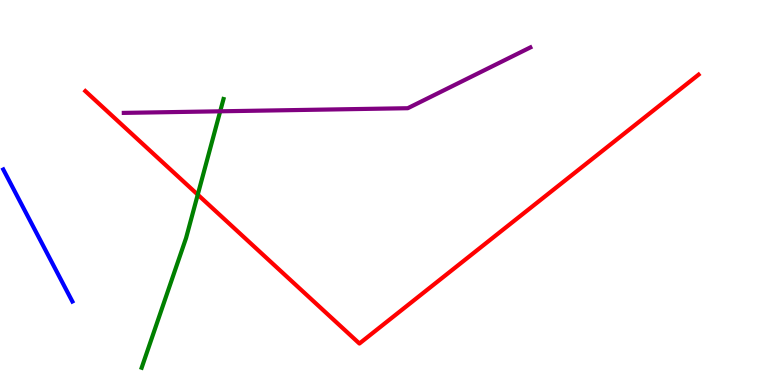[{'lines': ['blue', 'red'], 'intersections': []}, {'lines': ['green', 'red'], 'intersections': [{'x': 2.55, 'y': 4.94}]}, {'lines': ['purple', 'red'], 'intersections': []}, {'lines': ['blue', 'green'], 'intersections': []}, {'lines': ['blue', 'purple'], 'intersections': []}, {'lines': ['green', 'purple'], 'intersections': [{'x': 2.84, 'y': 7.11}]}]